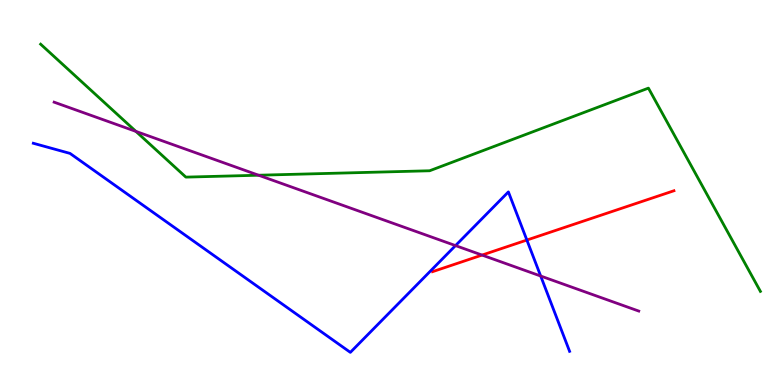[{'lines': ['blue', 'red'], 'intersections': [{'x': 6.8, 'y': 3.76}]}, {'lines': ['green', 'red'], 'intersections': []}, {'lines': ['purple', 'red'], 'intersections': [{'x': 6.22, 'y': 3.37}]}, {'lines': ['blue', 'green'], 'intersections': []}, {'lines': ['blue', 'purple'], 'intersections': [{'x': 5.88, 'y': 3.62}, {'x': 6.98, 'y': 2.83}]}, {'lines': ['green', 'purple'], 'intersections': [{'x': 1.75, 'y': 6.59}, {'x': 3.34, 'y': 5.45}]}]